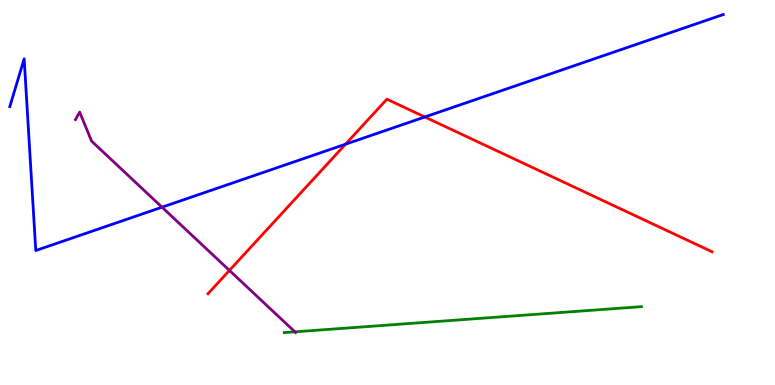[{'lines': ['blue', 'red'], 'intersections': [{'x': 4.46, 'y': 6.25}, {'x': 5.48, 'y': 6.96}]}, {'lines': ['green', 'red'], 'intersections': []}, {'lines': ['purple', 'red'], 'intersections': [{'x': 2.96, 'y': 2.98}]}, {'lines': ['blue', 'green'], 'intersections': []}, {'lines': ['blue', 'purple'], 'intersections': [{'x': 2.09, 'y': 4.62}]}, {'lines': ['green', 'purple'], 'intersections': [{'x': 3.81, 'y': 1.38}]}]